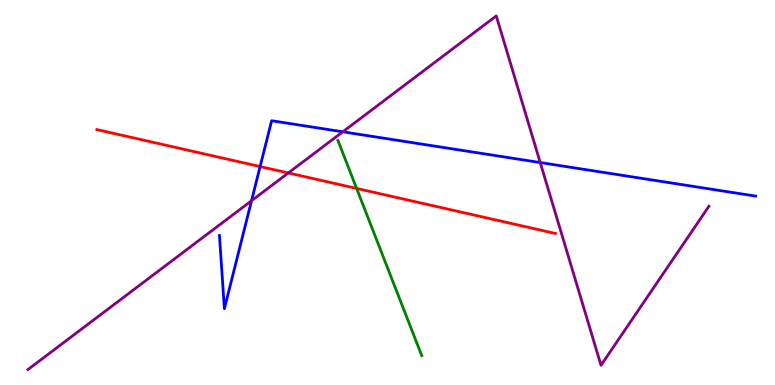[{'lines': ['blue', 'red'], 'intersections': [{'x': 3.36, 'y': 5.67}]}, {'lines': ['green', 'red'], 'intersections': [{'x': 4.6, 'y': 5.11}]}, {'lines': ['purple', 'red'], 'intersections': [{'x': 3.72, 'y': 5.51}]}, {'lines': ['blue', 'green'], 'intersections': []}, {'lines': ['blue', 'purple'], 'intersections': [{'x': 3.25, 'y': 4.79}, {'x': 4.42, 'y': 6.58}, {'x': 6.97, 'y': 5.78}]}, {'lines': ['green', 'purple'], 'intersections': []}]